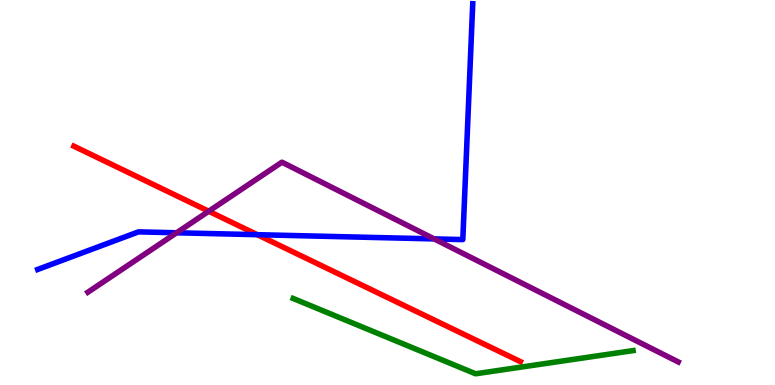[{'lines': ['blue', 'red'], 'intersections': [{'x': 3.32, 'y': 3.9}]}, {'lines': ['green', 'red'], 'intersections': []}, {'lines': ['purple', 'red'], 'intersections': [{'x': 2.69, 'y': 4.51}]}, {'lines': ['blue', 'green'], 'intersections': []}, {'lines': ['blue', 'purple'], 'intersections': [{'x': 2.28, 'y': 3.95}, {'x': 5.6, 'y': 3.79}]}, {'lines': ['green', 'purple'], 'intersections': []}]